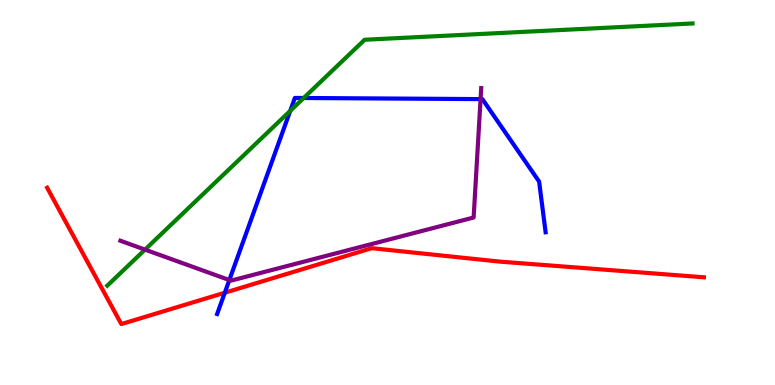[{'lines': ['blue', 'red'], 'intersections': [{'x': 2.9, 'y': 2.4}]}, {'lines': ['green', 'red'], 'intersections': []}, {'lines': ['purple', 'red'], 'intersections': []}, {'lines': ['blue', 'green'], 'intersections': [{'x': 3.74, 'y': 7.12}, {'x': 3.92, 'y': 7.45}]}, {'lines': ['blue', 'purple'], 'intersections': [{'x': 2.96, 'y': 2.73}, {'x': 6.2, 'y': 7.43}]}, {'lines': ['green', 'purple'], 'intersections': [{'x': 1.87, 'y': 3.52}]}]